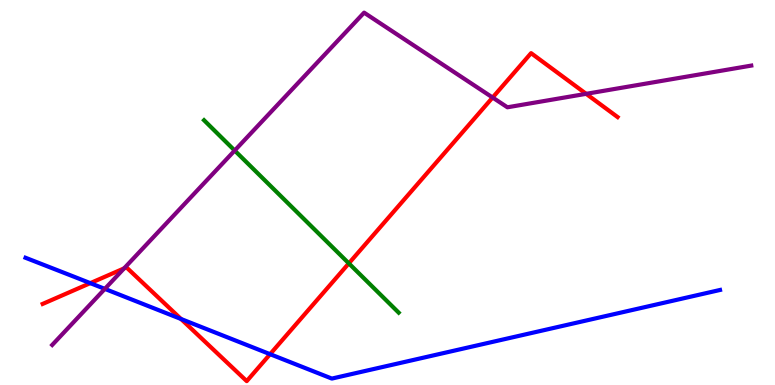[{'lines': ['blue', 'red'], 'intersections': [{'x': 1.16, 'y': 2.65}, {'x': 2.34, 'y': 1.71}, {'x': 3.49, 'y': 0.801}]}, {'lines': ['green', 'red'], 'intersections': [{'x': 4.5, 'y': 3.16}]}, {'lines': ['purple', 'red'], 'intersections': [{'x': 1.6, 'y': 3.03}, {'x': 6.36, 'y': 7.47}, {'x': 7.56, 'y': 7.56}]}, {'lines': ['blue', 'green'], 'intersections': []}, {'lines': ['blue', 'purple'], 'intersections': [{'x': 1.35, 'y': 2.5}]}, {'lines': ['green', 'purple'], 'intersections': [{'x': 3.03, 'y': 6.09}]}]